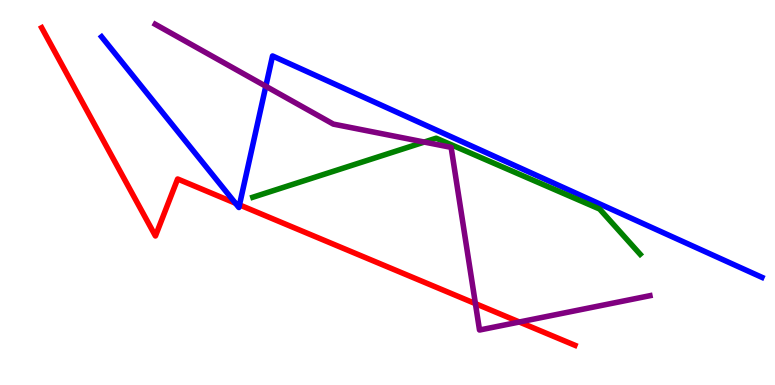[{'lines': ['blue', 'red'], 'intersections': [{'x': 3.04, 'y': 4.72}, {'x': 3.09, 'y': 4.68}]}, {'lines': ['green', 'red'], 'intersections': []}, {'lines': ['purple', 'red'], 'intersections': [{'x': 6.13, 'y': 2.11}, {'x': 6.7, 'y': 1.64}]}, {'lines': ['blue', 'green'], 'intersections': []}, {'lines': ['blue', 'purple'], 'intersections': [{'x': 3.43, 'y': 7.76}]}, {'lines': ['green', 'purple'], 'intersections': [{'x': 5.47, 'y': 6.31}]}]